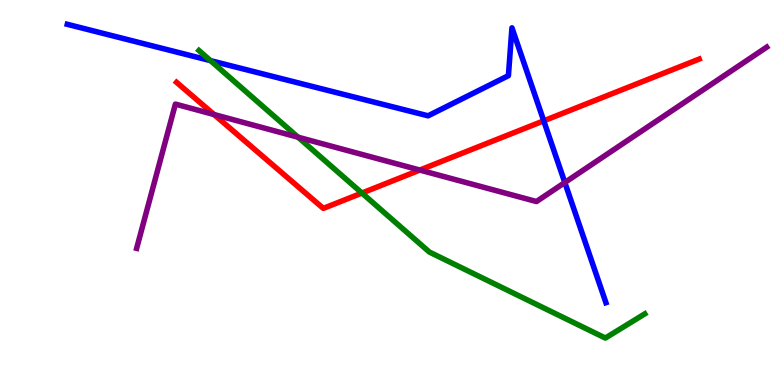[{'lines': ['blue', 'red'], 'intersections': [{'x': 7.02, 'y': 6.86}]}, {'lines': ['green', 'red'], 'intersections': [{'x': 4.67, 'y': 4.99}]}, {'lines': ['purple', 'red'], 'intersections': [{'x': 2.76, 'y': 7.03}, {'x': 5.42, 'y': 5.58}]}, {'lines': ['blue', 'green'], 'intersections': [{'x': 2.72, 'y': 8.43}]}, {'lines': ['blue', 'purple'], 'intersections': [{'x': 7.29, 'y': 5.26}]}, {'lines': ['green', 'purple'], 'intersections': [{'x': 3.85, 'y': 6.44}]}]